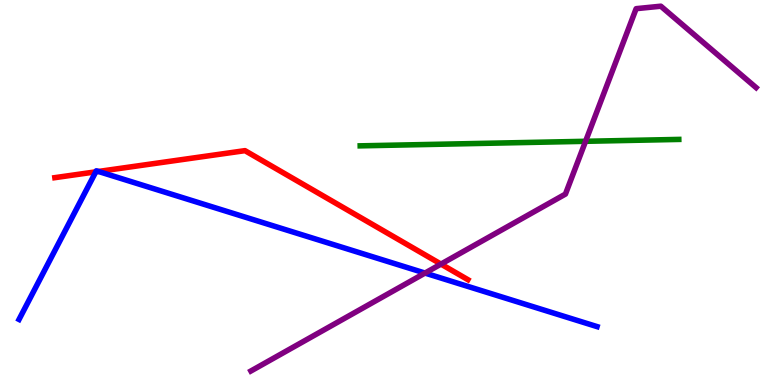[{'lines': ['blue', 'red'], 'intersections': [{'x': 1.24, 'y': 5.54}, {'x': 1.27, 'y': 5.55}]}, {'lines': ['green', 'red'], 'intersections': []}, {'lines': ['purple', 'red'], 'intersections': [{'x': 5.69, 'y': 3.14}]}, {'lines': ['blue', 'green'], 'intersections': []}, {'lines': ['blue', 'purple'], 'intersections': [{'x': 5.48, 'y': 2.91}]}, {'lines': ['green', 'purple'], 'intersections': [{'x': 7.56, 'y': 6.33}]}]